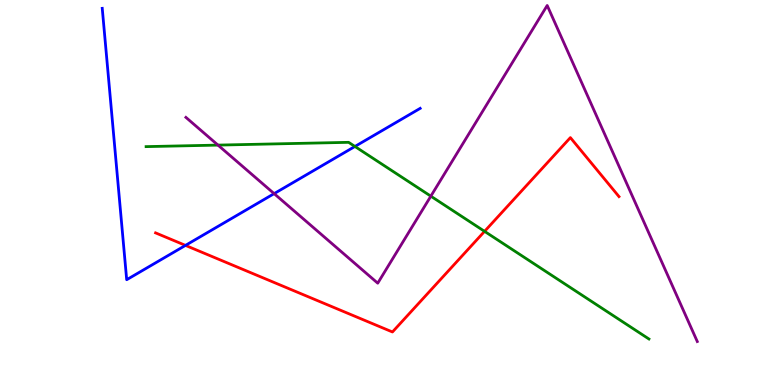[{'lines': ['blue', 'red'], 'intersections': [{'x': 2.39, 'y': 3.63}]}, {'lines': ['green', 'red'], 'intersections': [{'x': 6.25, 'y': 3.99}]}, {'lines': ['purple', 'red'], 'intersections': []}, {'lines': ['blue', 'green'], 'intersections': [{'x': 4.58, 'y': 6.2}]}, {'lines': ['blue', 'purple'], 'intersections': [{'x': 3.54, 'y': 4.97}]}, {'lines': ['green', 'purple'], 'intersections': [{'x': 2.81, 'y': 6.23}, {'x': 5.56, 'y': 4.9}]}]